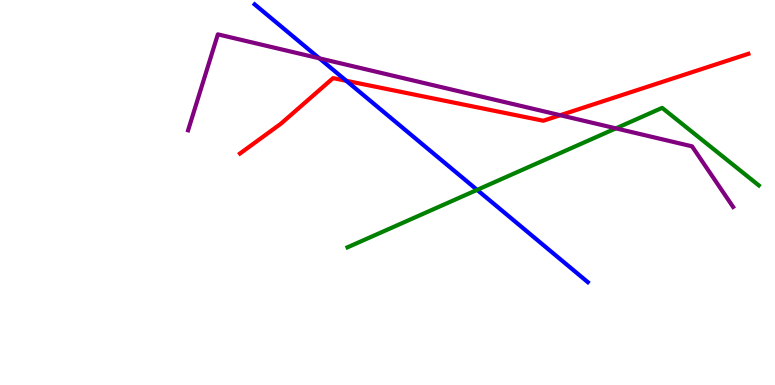[{'lines': ['blue', 'red'], 'intersections': [{'x': 4.47, 'y': 7.9}]}, {'lines': ['green', 'red'], 'intersections': []}, {'lines': ['purple', 'red'], 'intersections': [{'x': 7.23, 'y': 7.01}]}, {'lines': ['blue', 'green'], 'intersections': [{'x': 6.16, 'y': 5.07}]}, {'lines': ['blue', 'purple'], 'intersections': [{'x': 4.12, 'y': 8.49}]}, {'lines': ['green', 'purple'], 'intersections': [{'x': 7.95, 'y': 6.67}]}]